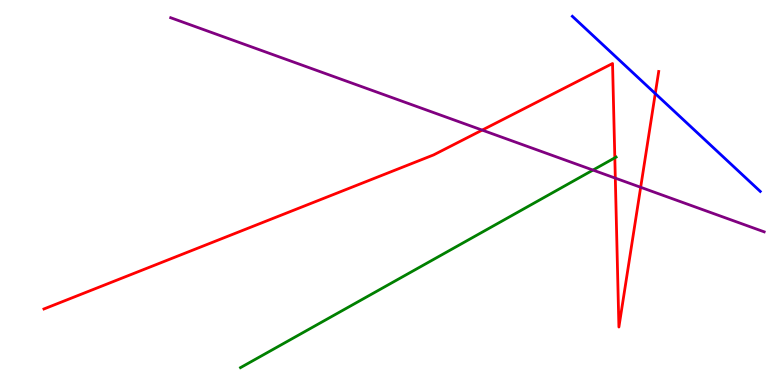[{'lines': ['blue', 'red'], 'intersections': [{'x': 8.46, 'y': 7.57}]}, {'lines': ['green', 'red'], 'intersections': [{'x': 7.93, 'y': 5.9}]}, {'lines': ['purple', 'red'], 'intersections': [{'x': 6.22, 'y': 6.62}, {'x': 7.94, 'y': 5.37}, {'x': 8.27, 'y': 5.14}]}, {'lines': ['blue', 'green'], 'intersections': []}, {'lines': ['blue', 'purple'], 'intersections': []}, {'lines': ['green', 'purple'], 'intersections': [{'x': 7.65, 'y': 5.58}]}]